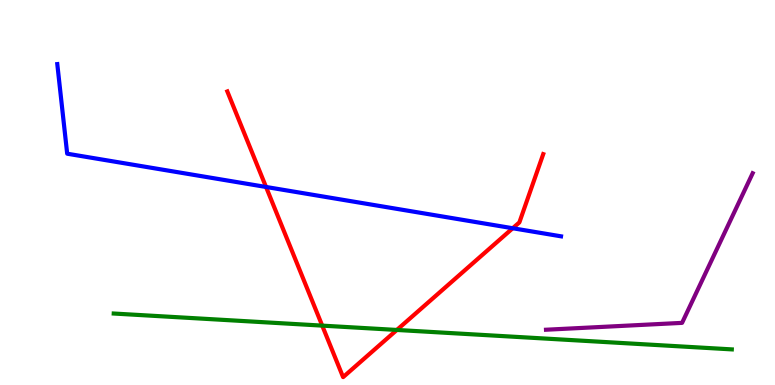[{'lines': ['blue', 'red'], 'intersections': [{'x': 3.43, 'y': 5.14}, {'x': 6.62, 'y': 4.07}]}, {'lines': ['green', 'red'], 'intersections': [{'x': 4.16, 'y': 1.54}, {'x': 5.12, 'y': 1.43}]}, {'lines': ['purple', 'red'], 'intersections': []}, {'lines': ['blue', 'green'], 'intersections': []}, {'lines': ['blue', 'purple'], 'intersections': []}, {'lines': ['green', 'purple'], 'intersections': []}]